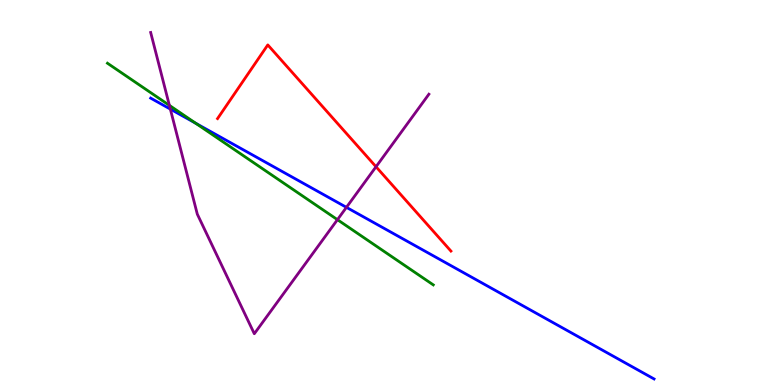[{'lines': ['blue', 'red'], 'intersections': []}, {'lines': ['green', 'red'], 'intersections': []}, {'lines': ['purple', 'red'], 'intersections': [{'x': 4.85, 'y': 5.67}]}, {'lines': ['blue', 'green'], 'intersections': [{'x': 2.52, 'y': 6.8}]}, {'lines': ['blue', 'purple'], 'intersections': [{'x': 2.2, 'y': 7.17}, {'x': 4.47, 'y': 4.61}]}, {'lines': ['green', 'purple'], 'intersections': [{'x': 2.19, 'y': 7.26}, {'x': 4.35, 'y': 4.29}]}]